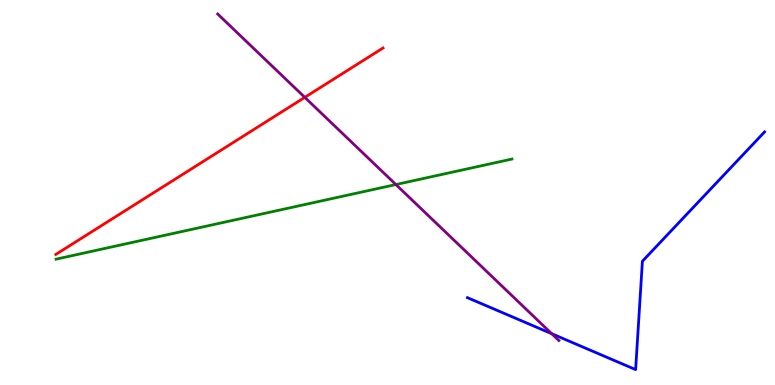[{'lines': ['blue', 'red'], 'intersections': []}, {'lines': ['green', 'red'], 'intersections': []}, {'lines': ['purple', 'red'], 'intersections': [{'x': 3.93, 'y': 7.47}]}, {'lines': ['blue', 'green'], 'intersections': []}, {'lines': ['blue', 'purple'], 'intersections': [{'x': 7.12, 'y': 1.33}]}, {'lines': ['green', 'purple'], 'intersections': [{'x': 5.11, 'y': 5.21}]}]